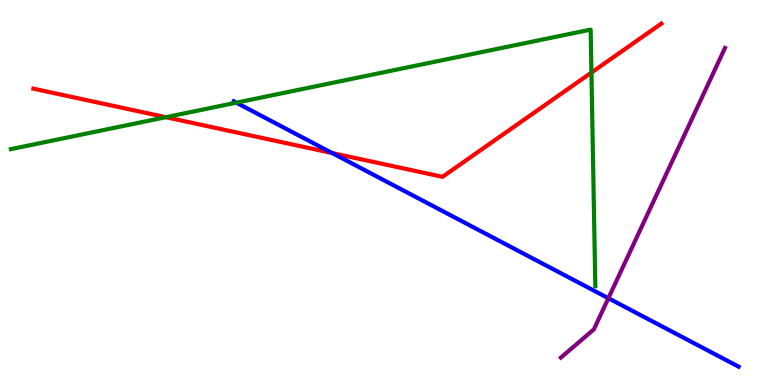[{'lines': ['blue', 'red'], 'intersections': [{'x': 4.29, 'y': 6.02}]}, {'lines': ['green', 'red'], 'intersections': [{'x': 2.14, 'y': 6.96}, {'x': 7.63, 'y': 8.12}]}, {'lines': ['purple', 'red'], 'intersections': []}, {'lines': ['blue', 'green'], 'intersections': [{'x': 3.05, 'y': 7.33}]}, {'lines': ['blue', 'purple'], 'intersections': [{'x': 7.85, 'y': 2.25}]}, {'lines': ['green', 'purple'], 'intersections': []}]